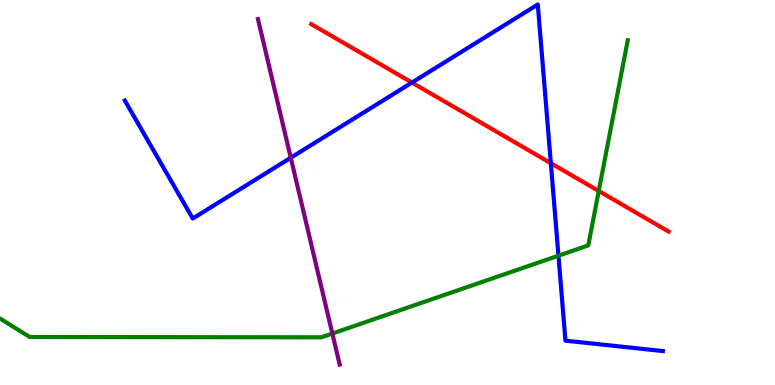[{'lines': ['blue', 'red'], 'intersections': [{'x': 5.32, 'y': 7.86}, {'x': 7.11, 'y': 5.76}]}, {'lines': ['green', 'red'], 'intersections': [{'x': 7.73, 'y': 5.04}]}, {'lines': ['purple', 'red'], 'intersections': []}, {'lines': ['blue', 'green'], 'intersections': [{'x': 7.21, 'y': 3.36}]}, {'lines': ['blue', 'purple'], 'intersections': [{'x': 3.75, 'y': 5.9}]}, {'lines': ['green', 'purple'], 'intersections': [{'x': 4.29, 'y': 1.34}]}]